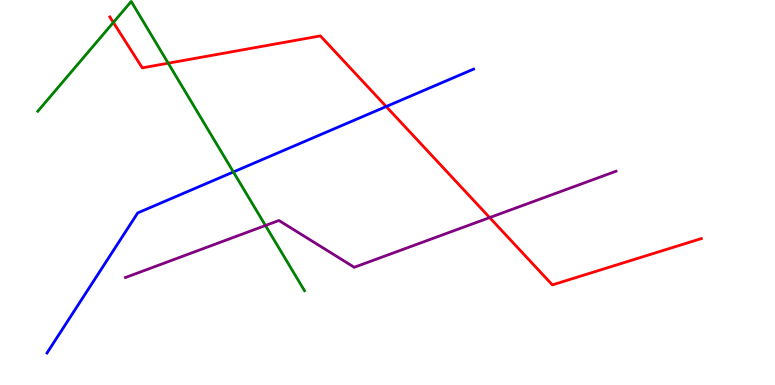[{'lines': ['blue', 'red'], 'intersections': [{'x': 4.98, 'y': 7.23}]}, {'lines': ['green', 'red'], 'intersections': [{'x': 1.46, 'y': 9.42}, {'x': 2.17, 'y': 8.36}]}, {'lines': ['purple', 'red'], 'intersections': [{'x': 6.32, 'y': 4.35}]}, {'lines': ['blue', 'green'], 'intersections': [{'x': 3.01, 'y': 5.53}]}, {'lines': ['blue', 'purple'], 'intersections': []}, {'lines': ['green', 'purple'], 'intersections': [{'x': 3.43, 'y': 4.14}]}]